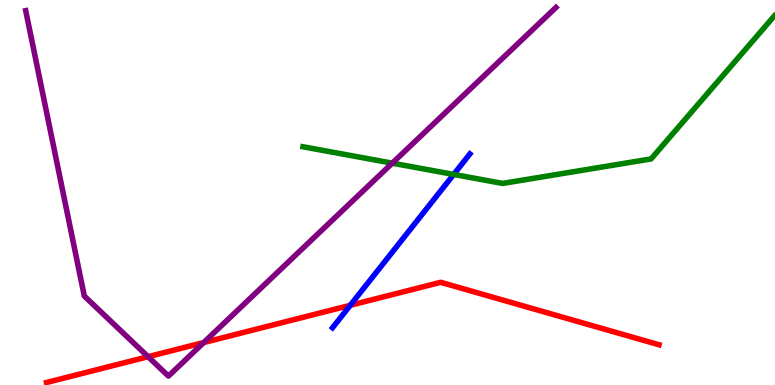[{'lines': ['blue', 'red'], 'intersections': [{'x': 4.52, 'y': 2.07}]}, {'lines': ['green', 'red'], 'intersections': []}, {'lines': ['purple', 'red'], 'intersections': [{'x': 1.91, 'y': 0.735}, {'x': 2.63, 'y': 1.1}]}, {'lines': ['blue', 'green'], 'intersections': [{'x': 5.85, 'y': 5.47}]}, {'lines': ['blue', 'purple'], 'intersections': []}, {'lines': ['green', 'purple'], 'intersections': [{'x': 5.06, 'y': 5.76}]}]